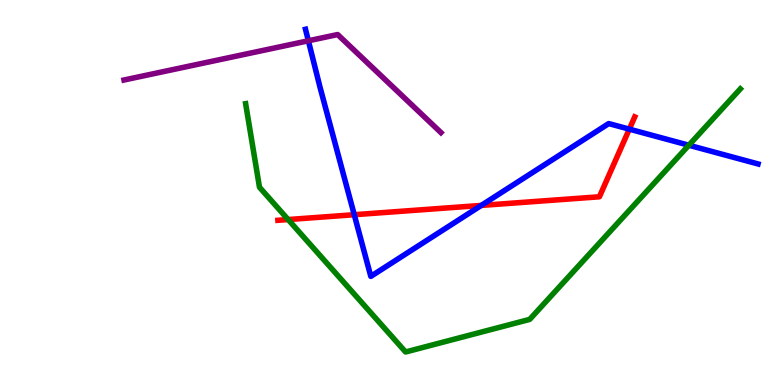[{'lines': ['blue', 'red'], 'intersections': [{'x': 4.57, 'y': 4.42}, {'x': 6.21, 'y': 4.66}, {'x': 8.12, 'y': 6.65}]}, {'lines': ['green', 'red'], 'intersections': [{'x': 3.72, 'y': 4.3}]}, {'lines': ['purple', 'red'], 'intersections': []}, {'lines': ['blue', 'green'], 'intersections': [{'x': 8.89, 'y': 6.23}]}, {'lines': ['blue', 'purple'], 'intersections': [{'x': 3.98, 'y': 8.94}]}, {'lines': ['green', 'purple'], 'intersections': []}]